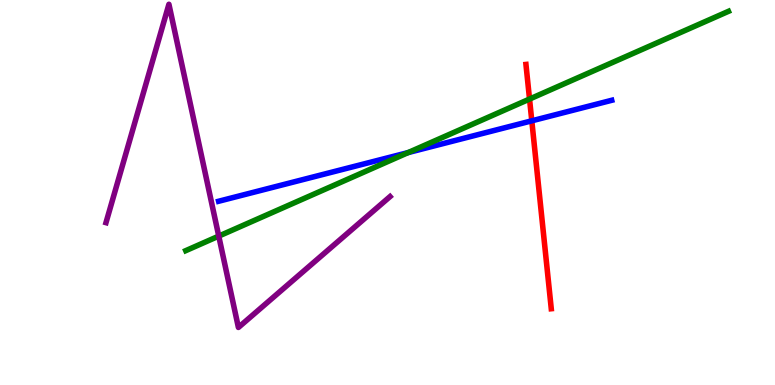[{'lines': ['blue', 'red'], 'intersections': [{'x': 6.86, 'y': 6.86}]}, {'lines': ['green', 'red'], 'intersections': [{'x': 6.83, 'y': 7.43}]}, {'lines': ['purple', 'red'], 'intersections': []}, {'lines': ['blue', 'green'], 'intersections': [{'x': 5.27, 'y': 6.04}]}, {'lines': ['blue', 'purple'], 'intersections': []}, {'lines': ['green', 'purple'], 'intersections': [{'x': 2.82, 'y': 3.87}]}]